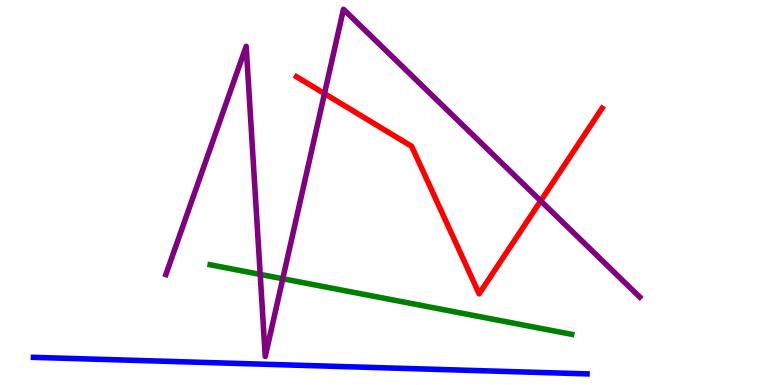[{'lines': ['blue', 'red'], 'intersections': []}, {'lines': ['green', 'red'], 'intersections': []}, {'lines': ['purple', 'red'], 'intersections': [{'x': 4.19, 'y': 7.57}, {'x': 6.98, 'y': 4.78}]}, {'lines': ['blue', 'green'], 'intersections': []}, {'lines': ['blue', 'purple'], 'intersections': []}, {'lines': ['green', 'purple'], 'intersections': [{'x': 3.36, 'y': 2.87}, {'x': 3.65, 'y': 2.76}]}]